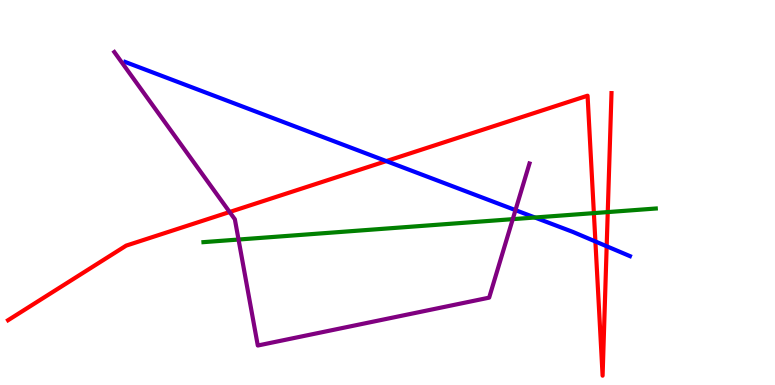[{'lines': ['blue', 'red'], 'intersections': [{'x': 4.98, 'y': 5.82}, {'x': 7.68, 'y': 3.73}, {'x': 7.83, 'y': 3.6}]}, {'lines': ['green', 'red'], 'intersections': [{'x': 7.66, 'y': 4.46}, {'x': 7.84, 'y': 4.49}]}, {'lines': ['purple', 'red'], 'intersections': [{'x': 2.96, 'y': 4.49}]}, {'lines': ['blue', 'green'], 'intersections': [{'x': 6.9, 'y': 4.35}]}, {'lines': ['blue', 'purple'], 'intersections': [{'x': 6.65, 'y': 4.54}]}, {'lines': ['green', 'purple'], 'intersections': [{'x': 3.08, 'y': 3.78}, {'x': 6.62, 'y': 4.31}]}]